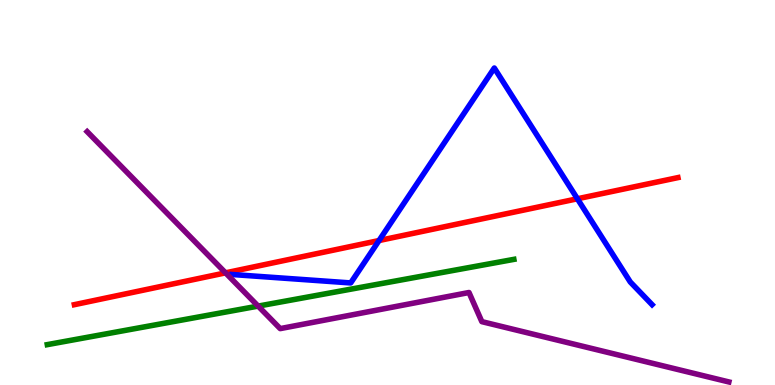[{'lines': ['blue', 'red'], 'intersections': [{'x': 4.89, 'y': 3.75}, {'x': 7.45, 'y': 4.84}]}, {'lines': ['green', 'red'], 'intersections': []}, {'lines': ['purple', 'red'], 'intersections': [{'x': 2.91, 'y': 2.91}]}, {'lines': ['blue', 'green'], 'intersections': []}, {'lines': ['blue', 'purple'], 'intersections': []}, {'lines': ['green', 'purple'], 'intersections': [{'x': 3.33, 'y': 2.05}]}]